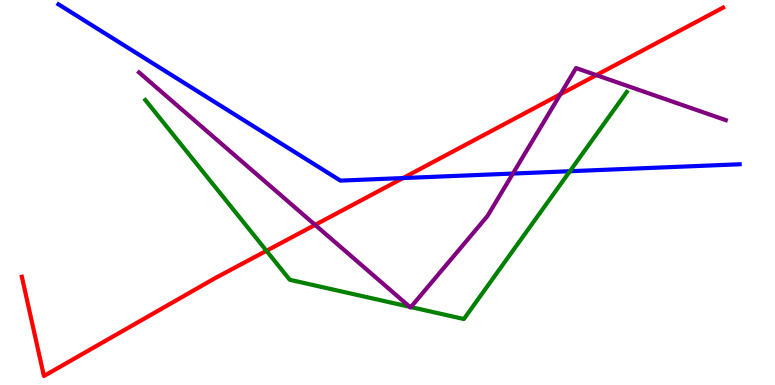[{'lines': ['blue', 'red'], 'intersections': [{'x': 5.2, 'y': 5.38}]}, {'lines': ['green', 'red'], 'intersections': [{'x': 3.44, 'y': 3.49}]}, {'lines': ['purple', 'red'], 'intersections': [{'x': 4.07, 'y': 4.16}, {'x': 7.23, 'y': 7.55}, {'x': 7.69, 'y': 8.05}]}, {'lines': ['blue', 'green'], 'intersections': [{'x': 7.35, 'y': 5.55}]}, {'lines': ['blue', 'purple'], 'intersections': [{'x': 6.62, 'y': 5.49}]}, {'lines': ['green', 'purple'], 'intersections': [{'x': 5.29, 'y': 2.03}, {'x': 5.3, 'y': 2.02}]}]